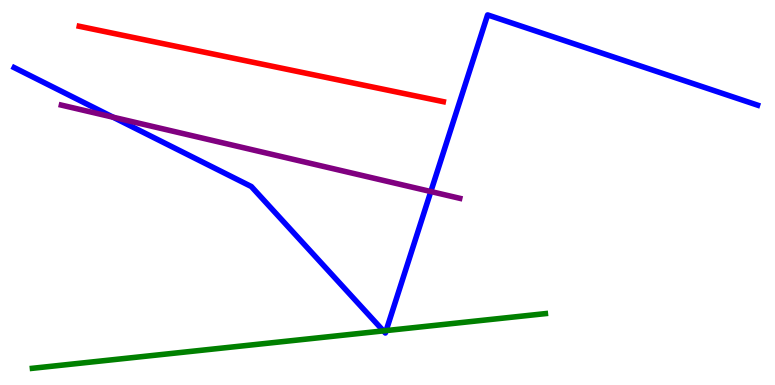[{'lines': ['blue', 'red'], 'intersections': []}, {'lines': ['green', 'red'], 'intersections': []}, {'lines': ['purple', 'red'], 'intersections': []}, {'lines': ['blue', 'green'], 'intersections': [{'x': 4.95, 'y': 1.41}, {'x': 4.98, 'y': 1.41}]}, {'lines': ['blue', 'purple'], 'intersections': [{'x': 1.46, 'y': 6.96}, {'x': 5.56, 'y': 5.02}]}, {'lines': ['green', 'purple'], 'intersections': []}]